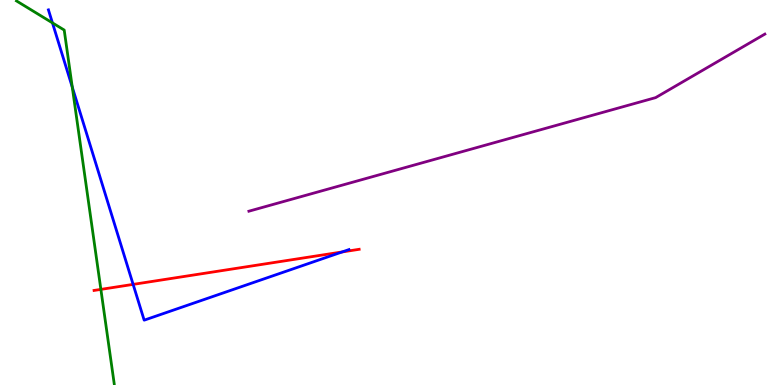[{'lines': ['blue', 'red'], 'intersections': [{'x': 1.72, 'y': 2.61}, {'x': 4.42, 'y': 3.46}]}, {'lines': ['green', 'red'], 'intersections': [{'x': 1.3, 'y': 2.48}]}, {'lines': ['purple', 'red'], 'intersections': []}, {'lines': ['blue', 'green'], 'intersections': [{'x': 0.677, 'y': 9.41}, {'x': 0.933, 'y': 7.74}]}, {'lines': ['blue', 'purple'], 'intersections': []}, {'lines': ['green', 'purple'], 'intersections': []}]